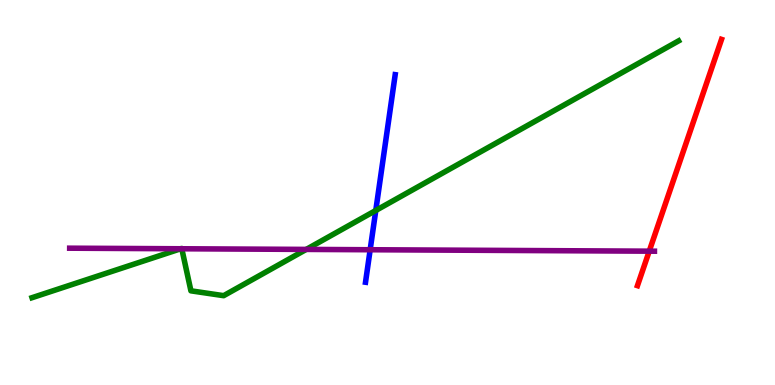[{'lines': ['blue', 'red'], 'intersections': []}, {'lines': ['green', 'red'], 'intersections': []}, {'lines': ['purple', 'red'], 'intersections': [{'x': 8.38, 'y': 3.48}]}, {'lines': ['blue', 'green'], 'intersections': [{'x': 4.85, 'y': 4.53}]}, {'lines': ['blue', 'purple'], 'intersections': [{'x': 4.78, 'y': 3.51}]}, {'lines': ['green', 'purple'], 'intersections': [{'x': 2.33, 'y': 3.54}, {'x': 2.35, 'y': 3.54}, {'x': 3.95, 'y': 3.52}]}]